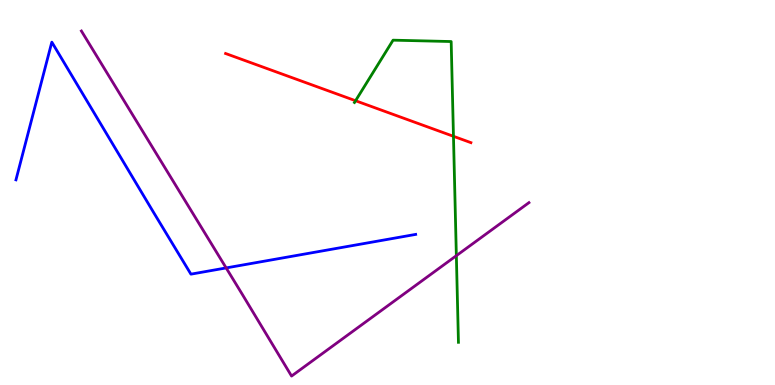[{'lines': ['blue', 'red'], 'intersections': []}, {'lines': ['green', 'red'], 'intersections': [{'x': 4.59, 'y': 7.38}, {'x': 5.85, 'y': 6.46}]}, {'lines': ['purple', 'red'], 'intersections': []}, {'lines': ['blue', 'green'], 'intersections': []}, {'lines': ['blue', 'purple'], 'intersections': [{'x': 2.92, 'y': 3.04}]}, {'lines': ['green', 'purple'], 'intersections': [{'x': 5.89, 'y': 3.36}]}]